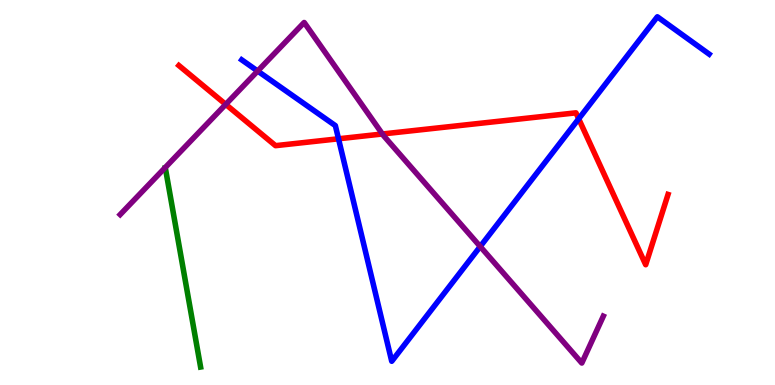[{'lines': ['blue', 'red'], 'intersections': [{'x': 4.37, 'y': 6.4}, {'x': 7.47, 'y': 6.91}]}, {'lines': ['green', 'red'], 'intersections': []}, {'lines': ['purple', 'red'], 'intersections': [{'x': 2.91, 'y': 7.29}, {'x': 4.93, 'y': 6.52}]}, {'lines': ['blue', 'green'], 'intersections': []}, {'lines': ['blue', 'purple'], 'intersections': [{'x': 3.32, 'y': 8.15}, {'x': 6.2, 'y': 3.6}]}, {'lines': ['green', 'purple'], 'intersections': []}]